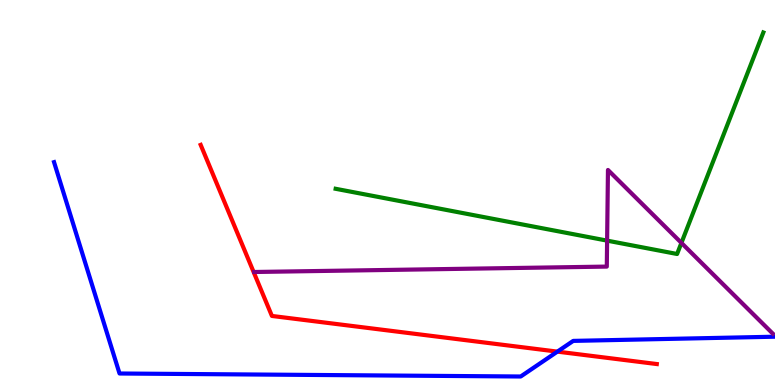[{'lines': ['blue', 'red'], 'intersections': [{'x': 7.19, 'y': 0.867}]}, {'lines': ['green', 'red'], 'intersections': []}, {'lines': ['purple', 'red'], 'intersections': []}, {'lines': ['blue', 'green'], 'intersections': []}, {'lines': ['blue', 'purple'], 'intersections': []}, {'lines': ['green', 'purple'], 'intersections': [{'x': 7.83, 'y': 3.75}, {'x': 8.79, 'y': 3.69}]}]